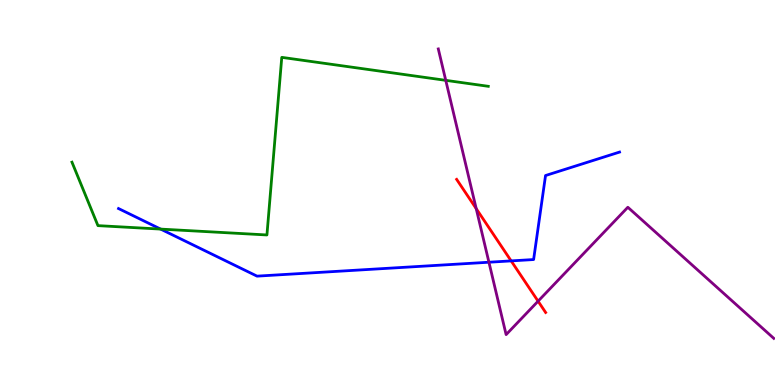[{'lines': ['blue', 'red'], 'intersections': [{'x': 6.6, 'y': 3.22}]}, {'lines': ['green', 'red'], 'intersections': []}, {'lines': ['purple', 'red'], 'intersections': [{'x': 6.14, 'y': 4.58}, {'x': 6.94, 'y': 2.18}]}, {'lines': ['blue', 'green'], 'intersections': [{'x': 2.07, 'y': 4.05}]}, {'lines': ['blue', 'purple'], 'intersections': [{'x': 6.31, 'y': 3.19}]}, {'lines': ['green', 'purple'], 'intersections': [{'x': 5.75, 'y': 7.91}]}]